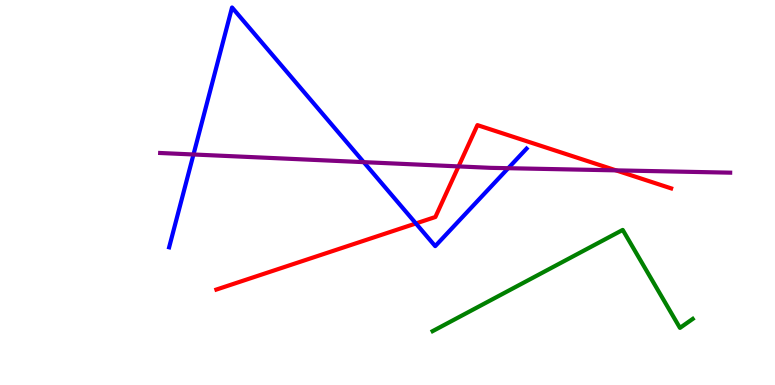[{'lines': ['blue', 'red'], 'intersections': [{'x': 5.37, 'y': 4.2}]}, {'lines': ['green', 'red'], 'intersections': []}, {'lines': ['purple', 'red'], 'intersections': [{'x': 5.92, 'y': 5.68}, {'x': 7.95, 'y': 5.57}]}, {'lines': ['blue', 'green'], 'intersections': []}, {'lines': ['blue', 'purple'], 'intersections': [{'x': 2.5, 'y': 5.99}, {'x': 4.69, 'y': 5.79}, {'x': 6.56, 'y': 5.63}]}, {'lines': ['green', 'purple'], 'intersections': []}]